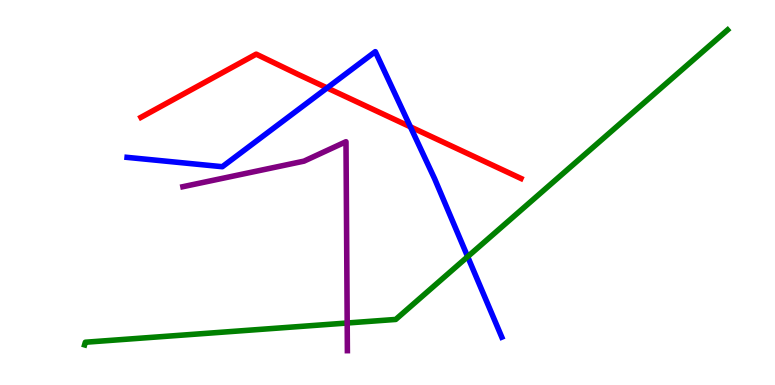[{'lines': ['blue', 'red'], 'intersections': [{'x': 4.22, 'y': 7.72}, {'x': 5.3, 'y': 6.71}]}, {'lines': ['green', 'red'], 'intersections': []}, {'lines': ['purple', 'red'], 'intersections': []}, {'lines': ['blue', 'green'], 'intersections': [{'x': 6.03, 'y': 3.33}]}, {'lines': ['blue', 'purple'], 'intersections': []}, {'lines': ['green', 'purple'], 'intersections': [{'x': 4.48, 'y': 1.61}]}]